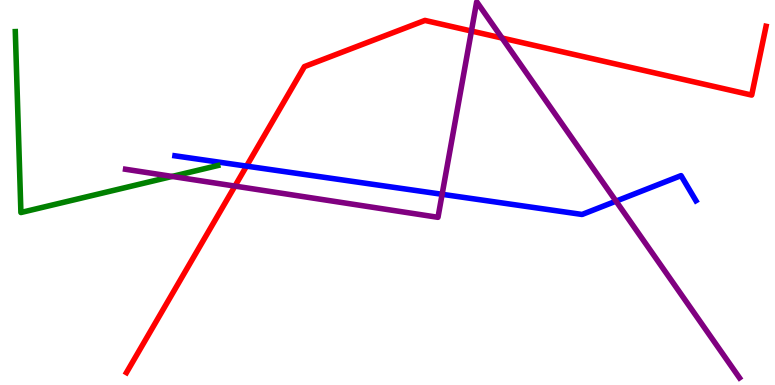[{'lines': ['blue', 'red'], 'intersections': [{'x': 3.18, 'y': 5.69}]}, {'lines': ['green', 'red'], 'intersections': []}, {'lines': ['purple', 'red'], 'intersections': [{'x': 3.03, 'y': 5.17}, {'x': 6.08, 'y': 9.19}, {'x': 6.48, 'y': 9.01}]}, {'lines': ['blue', 'green'], 'intersections': []}, {'lines': ['blue', 'purple'], 'intersections': [{'x': 5.7, 'y': 4.95}, {'x': 7.95, 'y': 4.78}]}, {'lines': ['green', 'purple'], 'intersections': [{'x': 2.22, 'y': 5.42}]}]